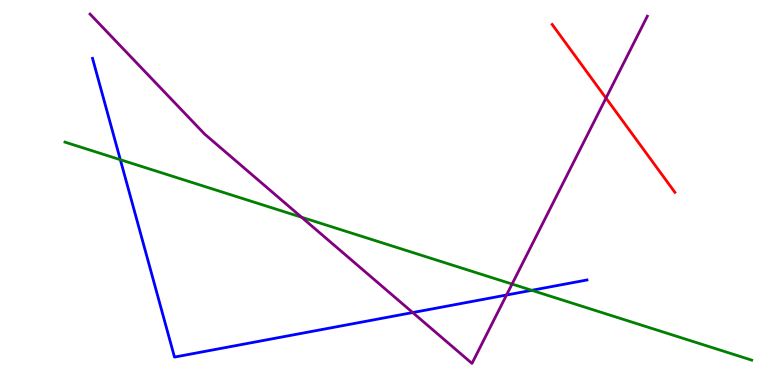[{'lines': ['blue', 'red'], 'intersections': []}, {'lines': ['green', 'red'], 'intersections': []}, {'lines': ['purple', 'red'], 'intersections': [{'x': 7.82, 'y': 7.45}]}, {'lines': ['blue', 'green'], 'intersections': [{'x': 1.55, 'y': 5.85}, {'x': 6.86, 'y': 2.46}]}, {'lines': ['blue', 'purple'], 'intersections': [{'x': 5.33, 'y': 1.88}, {'x': 6.54, 'y': 2.34}]}, {'lines': ['green', 'purple'], 'intersections': [{'x': 3.89, 'y': 4.36}, {'x': 6.61, 'y': 2.62}]}]